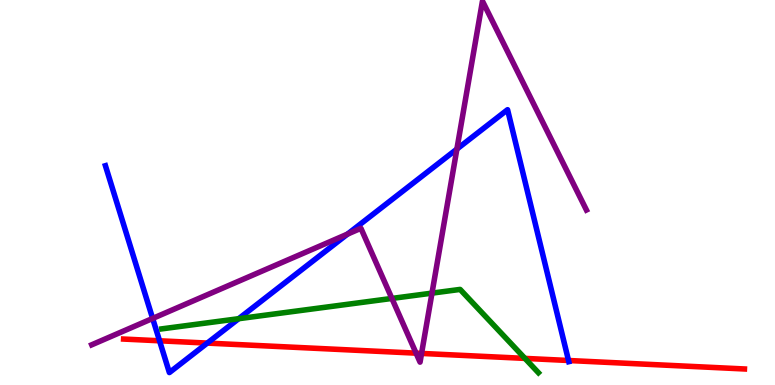[{'lines': ['blue', 'red'], 'intersections': [{'x': 2.06, 'y': 1.15}, {'x': 2.67, 'y': 1.09}, {'x': 7.34, 'y': 0.636}]}, {'lines': ['green', 'red'], 'intersections': [{'x': 6.77, 'y': 0.691}]}, {'lines': ['purple', 'red'], 'intersections': [{'x': 5.37, 'y': 0.827}, {'x': 5.44, 'y': 0.82}]}, {'lines': ['blue', 'green'], 'intersections': [{'x': 3.08, 'y': 1.72}]}, {'lines': ['blue', 'purple'], 'intersections': [{'x': 1.97, 'y': 1.73}, {'x': 4.48, 'y': 3.92}, {'x': 5.9, 'y': 6.13}]}, {'lines': ['green', 'purple'], 'intersections': [{'x': 5.06, 'y': 2.25}, {'x': 5.57, 'y': 2.39}]}]